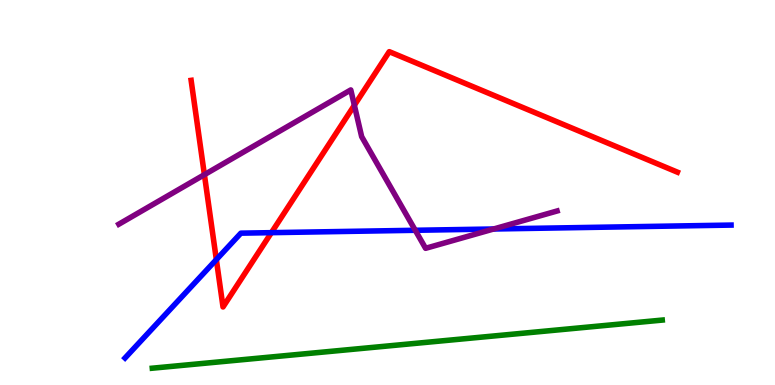[{'lines': ['blue', 'red'], 'intersections': [{'x': 2.79, 'y': 3.26}, {'x': 3.5, 'y': 3.96}]}, {'lines': ['green', 'red'], 'intersections': []}, {'lines': ['purple', 'red'], 'intersections': [{'x': 2.64, 'y': 5.46}, {'x': 4.57, 'y': 7.27}]}, {'lines': ['blue', 'green'], 'intersections': []}, {'lines': ['blue', 'purple'], 'intersections': [{'x': 5.36, 'y': 4.02}, {'x': 6.37, 'y': 4.05}]}, {'lines': ['green', 'purple'], 'intersections': []}]